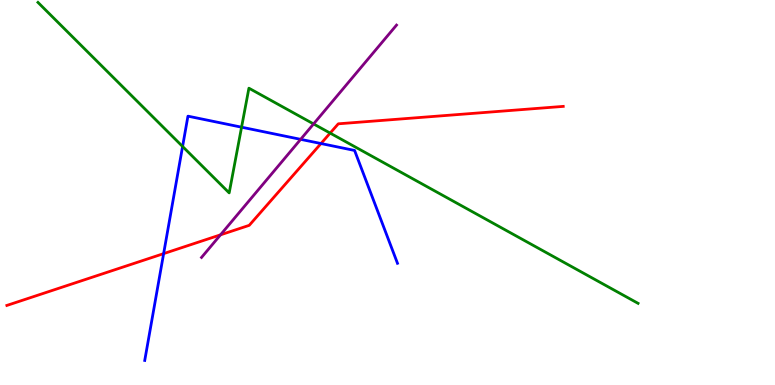[{'lines': ['blue', 'red'], 'intersections': [{'x': 2.11, 'y': 3.41}, {'x': 4.14, 'y': 6.27}]}, {'lines': ['green', 'red'], 'intersections': [{'x': 4.26, 'y': 6.54}]}, {'lines': ['purple', 'red'], 'intersections': [{'x': 2.85, 'y': 3.9}]}, {'lines': ['blue', 'green'], 'intersections': [{'x': 2.36, 'y': 6.2}, {'x': 3.12, 'y': 6.7}]}, {'lines': ['blue', 'purple'], 'intersections': [{'x': 3.88, 'y': 6.38}]}, {'lines': ['green', 'purple'], 'intersections': [{'x': 4.05, 'y': 6.78}]}]